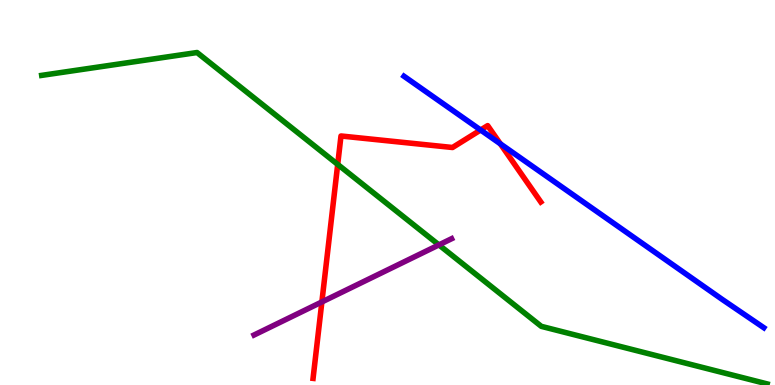[{'lines': ['blue', 'red'], 'intersections': [{'x': 6.2, 'y': 6.62}, {'x': 6.46, 'y': 6.26}]}, {'lines': ['green', 'red'], 'intersections': [{'x': 4.36, 'y': 5.73}]}, {'lines': ['purple', 'red'], 'intersections': [{'x': 4.15, 'y': 2.16}]}, {'lines': ['blue', 'green'], 'intersections': []}, {'lines': ['blue', 'purple'], 'intersections': []}, {'lines': ['green', 'purple'], 'intersections': [{'x': 5.66, 'y': 3.64}]}]